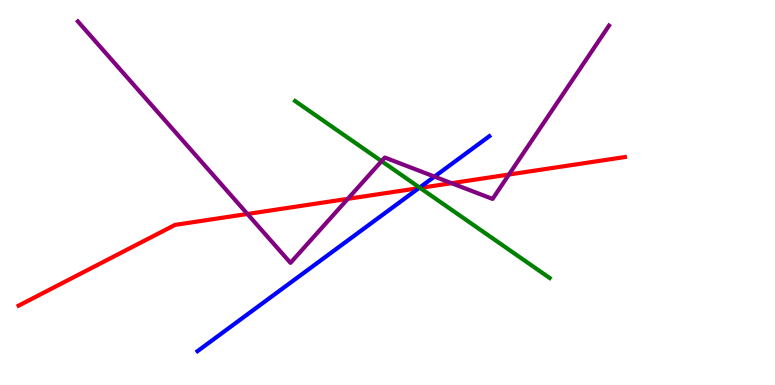[{'lines': ['blue', 'red'], 'intersections': [{'x': 5.4, 'y': 5.11}]}, {'lines': ['green', 'red'], 'intersections': [{'x': 5.42, 'y': 5.12}]}, {'lines': ['purple', 'red'], 'intersections': [{'x': 3.19, 'y': 4.44}, {'x': 4.49, 'y': 4.84}, {'x': 5.83, 'y': 5.24}, {'x': 6.57, 'y': 5.47}]}, {'lines': ['blue', 'green'], 'intersections': [{'x': 5.41, 'y': 5.13}]}, {'lines': ['blue', 'purple'], 'intersections': [{'x': 5.61, 'y': 5.41}]}, {'lines': ['green', 'purple'], 'intersections': [{'x': 4.92, 'y': 5.81}]}]